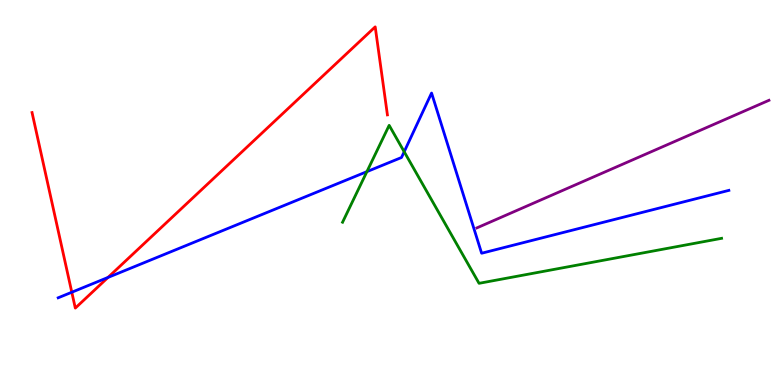[{'lines': ['blue', 'red'], 'intersections': [{'x': 0.926, 'y': 2.41}, {'x': 1.39, 'y': 2.79}]}, {'lines': ['green', 'red'], 'intersections': []}, {'lines': ['purple', 'red'], 'intersections': []}, {'lines': ['blue', 'green'], 'intersections': [{'x': 4.73, 'y': 5.54}, {'x': 5.22, 'y': 6.06}]}, {'lines': ['blue', 'purple'], 'intersections': []}, {'lines': ['green', 'purple'], 'intersections': []}]